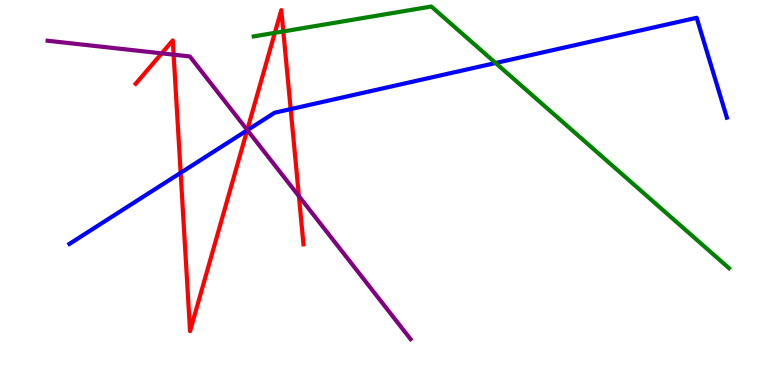[{'lines': ['blue', 'red'], 'intersections': [{'x': 2.33, 'y': 5.51}, {'x': 3.19, 'y': 6.62}, {'x': 3.75, 'y': 7.17}]}, {'lines': ['green', 'red'], 'intersections': [{'x': 3.55, 'y': 9.15}, {'x': 3.66, 'y': 9.18}]}, {'lines': ['purple', 'red'], 'intersections': [{'x': 2.09, 'y': 8.61}, {'x': 2.24, 'y': 8.58}, {'x': 3.19, 'y': 6.62}, {'x': 3.86, 'y': 4.91}]}, {'lines': ['blue', 'green'], 'intersections': [{'x': 6.39, 'y': 8.36}]}, {'lines': ['blue', 'purple'], 'intersections': [{'x': 3.19, 'y': 6.62}]}, {'lines': ['green', 'purple'], 'intersections': []}]